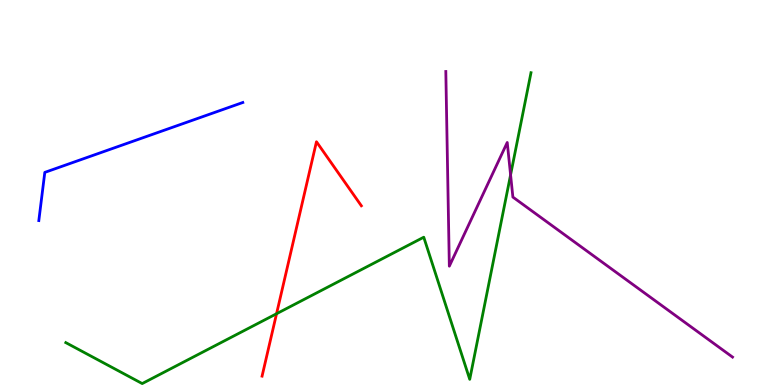[{'lines': ['blue', 'red'], 'intersections': []}, {'lines': ['green', 'red'], 'intersections': [{'x': 3.57, 'y': 1.85}]}, {'lines': ['purple', 'red'], 'intersections': []}, {'lines': ['blue', 'green'], 'intersections': []}, {'lines': ['blue', 'purple'], 'intersections': []}, {'lines': ['green', 'purple'], 'intersections': [{'x': 6.59, 'y': 5.46}]}]